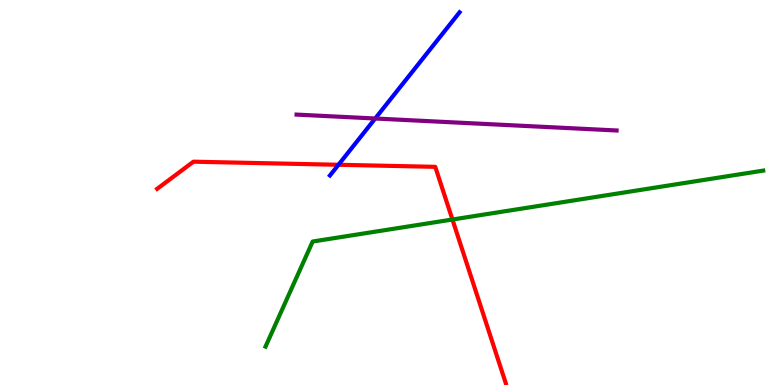[{'lines': ['blue', 'red'], 'intersections': [{'x': 4.37, 'y': 5.72}]}, {'lines': ['green', 'red'], 'intersections': [{'x': 5.84, 'y': 4.3}]}, {'lines': ['purple', 'red'], 'intersections': []}, {'lines': ['blue', 'green'], 'intersections': []}, {'lines': ['blue', 'purple'], 'intersections': [{'x': 4.84, 'y': 6.92}]}, {'lines': ['green', 'purple'], 'intersections': []}]